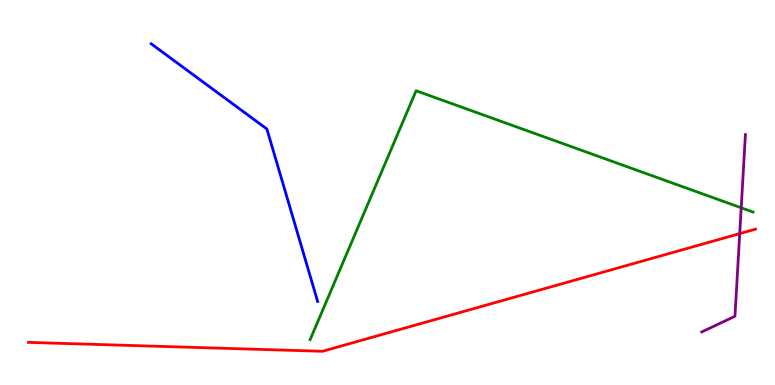[{'lines': ['blue', 'red'], 'intersections': []}, {'lines': ['green', 'red'], 'intersections': []}, {'lines': ['purple', 'red'], 'intersections': [{'x': 9.54, 'y': 3.93}]}, {'lines': ['blue', 'green'], 'intersections': []}, {'lines': ['blue', 'purple'], 'intersections': []}, {'lines': ['green', 'purple'], 'intersections': [{'x': 9.56, 'y': 4.6}]}]